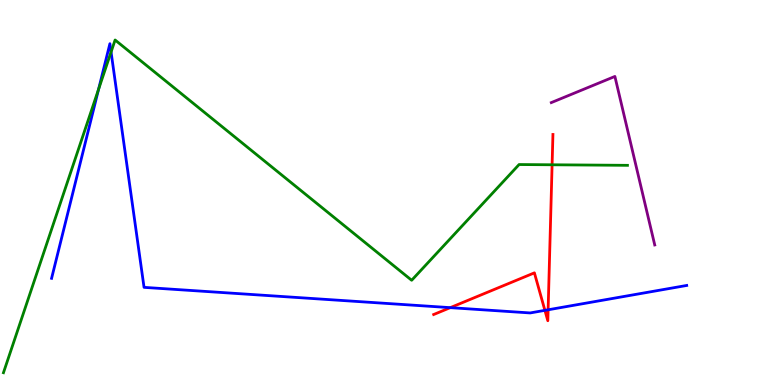[{'lines': ['blue', 'red'], 'intersections': [{'x': 5.81, 'y': 2.01}, {'x': 7.03, 'y': 1.94}, {'x': 7.07, 'y': 1.95}]}, {'lines': ['green', 'red'], 'intersections': [{'x': 7.12, 'y': 5.72}]}, {'lines': ['purple', 'red'], 'intersections': []}, {'lines': ['blue', 'green'], 'intersections': [{'x': 1.27, 'y': 7.68}, {'x': 1.43, 'y': 8.65}]}, {'lines': ['blue', 'purple'], 'intersections': []}, {'lines': ['green', 'purple'], 'intersections': []}]